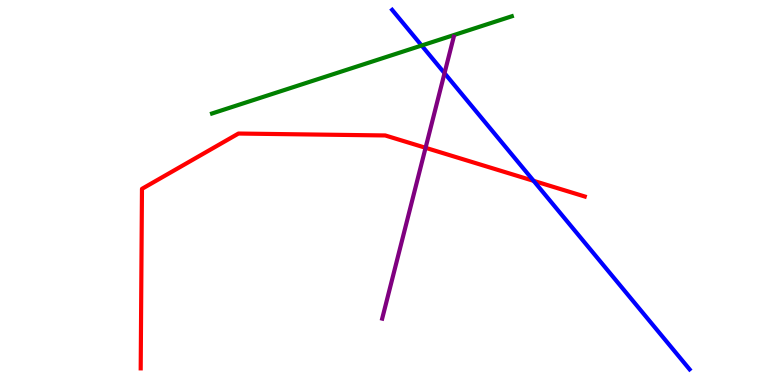[{'lines': ['blue', 'red'], 'intersections': [{'x': 6.89, 'y': 5.3}]}, {'lines': ['green', 'red'], 'intersections': []}, {'lines': ['purple', 'red'], 'intersections': [{'x': 5.49, 'y': 6.16}]}, {'lines': ['blue', 'green'], 'intersections': [{'x': 5.44, 'y': 8.82}]}, {'lines': ['blue', 'purple'], 'intersections': [{'x': 5.74, 'y': 8.1}]}, {'lines': ['green', 'purple'], 'intersections': []}]